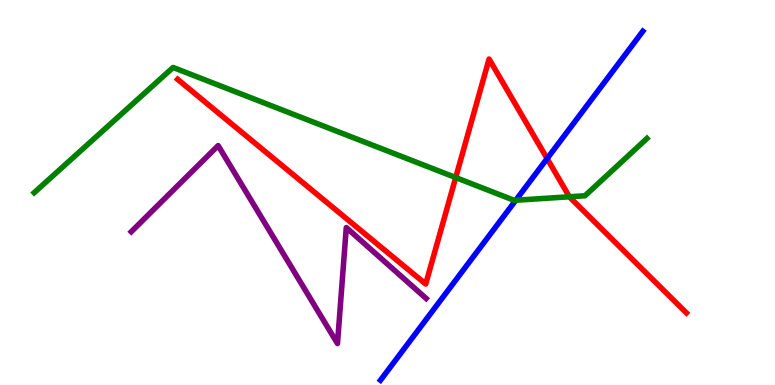[{'lines': ['blue', 'red'], 'intersections': [{'x': 7.06, 'y': 5.88}]}, {'lines': ['green', 'red'], 'intersections': [{'x': 5.88, 'y': 5.39}, {'x': 7.35, 'y': 4.89}]}, {'lines': ['purple', 'red'], 'intersections': []}, {'lines': ['blue', 'green'], 'intersections': [{'x': 6.66, 'y': 4.8}]}, {'lines': ['blue', 'purple'], 'intersections': []}, {'lines': ['green', 'purple'], 'intersections': []}]